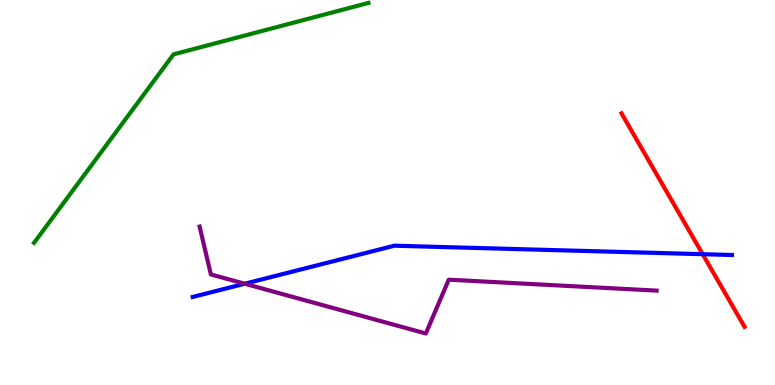[{'lines': ['blue', 'red'], 'intersections': [{'x': 9.07, 'y': 3.4}]}, {'lines': ['green', 'red'], 'intersections': []}, {'lines': ['purple', 'red'], 'intersections': []}, {'lines': ['blue', 'green'], 'intersections': []}, {'lines': ['blue', 'purple'], 'intersections': [{'x': 3.16, 'y': 2.63}]}, {'lines': ['green', 'purple'], 'intersections': []}]